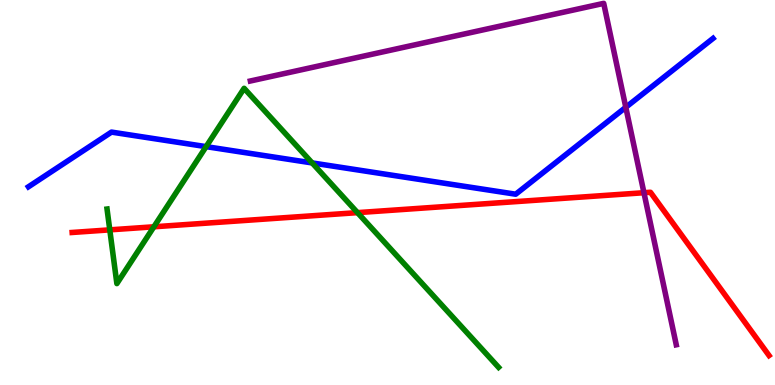[{'lines': ['blue', 'red'], 'intersections': []}, {'lines': ['green', 'red'], 'intersections': [{'x': 1.42, 'y': 4.03}, {'x': 1.99, 'y': 4.11}, {'x': 4.61, 'y': 4.48}]}, {'lines': ['purple', 'red'], 'intersections': [{'x': 8.31, 'y': 4.99}]}, {'lines': ['blue', 'green'], 'intersections': [{'x': 2.66, 'y': 6.19}, {'x': 4.03, 'y': 5.77}]}, {'lines': ['blue', 'purple'], 'intersections': [{'x': 8.07, 'y': 7.21}]}, {'lines': ['green', 'purple'], 'intersections': []}]